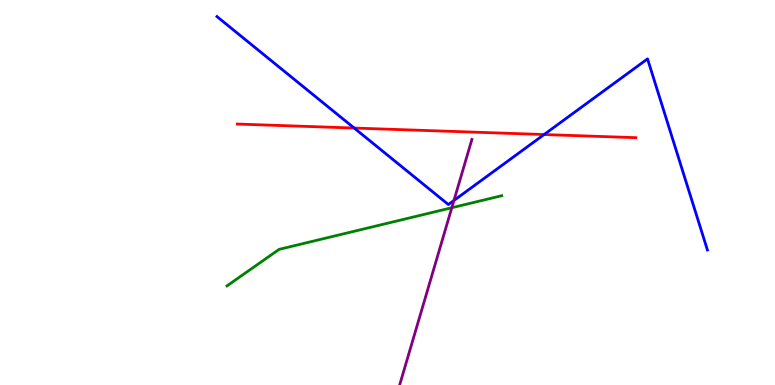[{'lines': ['blue', 'red'], 'intersections': [{'x': 4.57, 'y': 6.67}, {'x': 7.02, 'y': 6.51}]}, {'lines': ['green', 'red'], 'intersections': []}, {'lines': ['purple', 'red'], 'intersections': []}, {'lines': ['blue', 'green'], 'intersections': []}, {'lines': ['blue', 'purple'], 'intersections': [{'x': 5.86, 'y': 4.79}]}, {'lines': ['green', 'purple'], 'intersections': [{'x': 5.83, 'y': 4.6}]}]